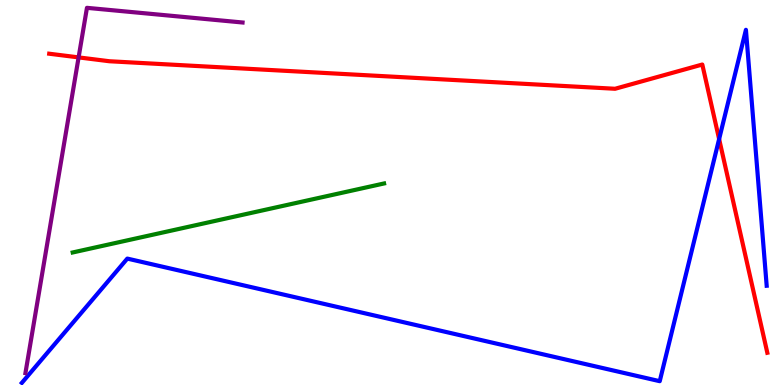[{'lines': ['blue', 'red'], 'intersections': [{'x': 9.28, 'y': 6.39}]}, {'lines': ['green', 'red'], 'intersections': []}, {'lines': ['purple', 'red'], 'intersections': [{'x': 1.01, 'y': 8.51}]}, {'lines': ['blue', 'green'], 'intersections': []}, {'lines': ['blue', 'purple'], 'intersections': []}, {'lines': ['green', 'purple'], 'intersections': []}]